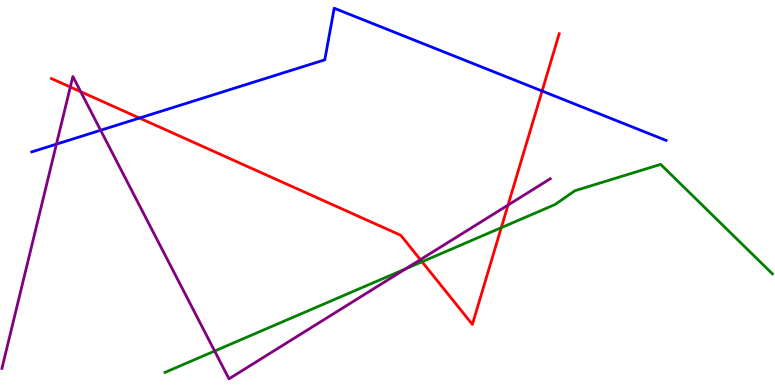[{'lines': ['blue', 'red'], 'intersections': [{'x': 1.8, 'y': 6.93}, {'x': 6.99, 'y': 7.64}]}, {'lines': ['green', 'red'], 'intersections': [{'x': 5.45, 'y': 3.2}, {'x': 6.47, 'y': 4.09}]}, {'lines': ['purple', 'red'], 'intersections': [{'x': 0.907, 'y': 7.74}, {'x': 1.04, 'y': 7.62}, {'x': 5.42, 'y': 3.26}, {'x': 6.56, 'y': 4.67}]}, {'lines': ['blue', 'green'], 'intersections': []}, {'lines': ['blue', 'purple'], 'intersections': [{'x': 0.728, 'y': 6.26}, {'x': 1.3, 'y': 6.62}]}, {'lines': ['green', 'purple'], 'intersections': [{'x': 2.77, 'y': 0.882}, {'x': 5.23, 'y': 3.02}]}]